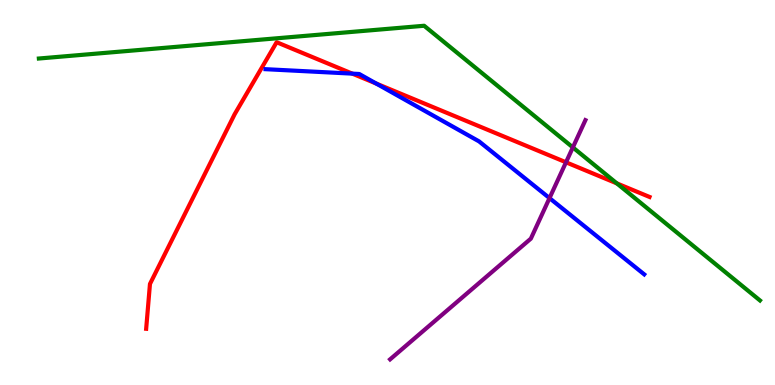[{'lines': ['blue', 'red'], 'intersections': [{'x': 4.55, 'y': 8.09}, {'x': 4.85, 'y': 7.83}]}, {'lines': ['green', 'red'], 'intersections': [{'x': 7.96, 'y': 5.24}]}, {'lines': ['purple', 'red'], 'intersections': [{'x': 7.3, 'y': 5.78}]}, {'lines': ['blue', 'green'], 'intersections': []}, {'lines': ['blue', 'purple'], 'intersections': [{'x': 7.09, 'y': 4.85}]}, {'lines': ['green', 'purple'], 'intersections': [{'x': 7.39, 'y': 6.17}]}]